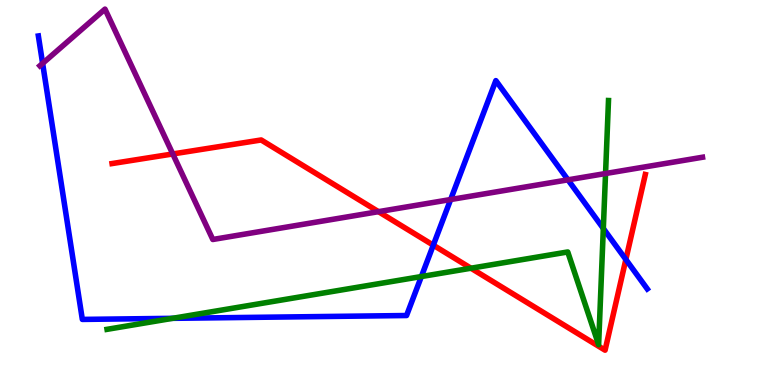[{'lines': ['blue', 'red'], 'intersections': [{'x': 5.59, 'y': 3.63}, {'x': 8.08, 'y': 3.26}]}, {'lines': ['green', 'red'], 'intersections': [{'x': 6.08, 'y': 3.03}]}, {'lines': ['purple', 'red'], 'intersections': [{'x': 2.23, 'y': 6.0}, {'x': 4.88, 'y': 4.5}]}, {'lines': ['blue', 'green'], 'intersections': [{'x': 2.23, 'y': 1.73}, {'x': 5.44, 'y': 2.82}, {'x': 7.78, 'y': 4.07}]}, {'lines': ['blue', 'purple'], 'intersections': [{'x': 0.55, 'y': 8.35}, {'x': 5.81, 'y': 4.82}, {'x': 7.33, 'y': 5.33}]}, {'lines': ['green', 'purple'], 'intersections': [{'x': 7.81, 'y': 5.49}]}]